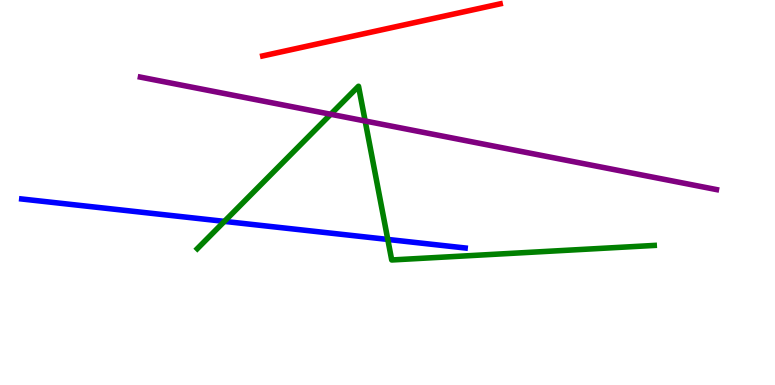[{'lines': ['blue', 'red'], 'intersections': []}, {'lines': ['green', 'red'], 'intersections': []}, {'lines': ['purple', 'red'], 'intersections': []}, {'lines': ['blue', 'green'], 'intersections': [{'x': 2.9, 'y': 4.25}, {'x': 5.0, 'y': 3.78}]}, {'lines': ['blue', 'purple'], 'intersections': []}, {'lines': ['green', 'purple'], 'intersections': [{'x': 4.27, 'y': 7.03}, {'x': 4.71, 'y': 6.86}]}]